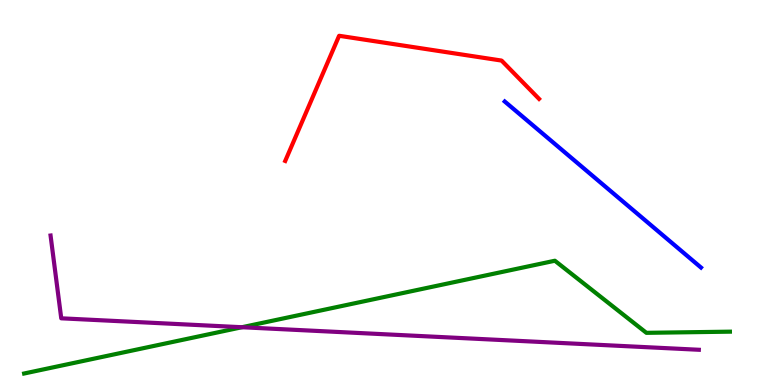[{'lines': ['blue', 'red'], 'intersections': []}, {'lines': ['green', 'red'], 'intersections': []}, {'lines': ['purple', 'red'], 'intersections': []}, {'lines': ['blue', 'green'], 'intersections': []}, {'lines': ['blue', 'purple'], 'intersections': []}, {'lines': ['green', 'purple'], 'intersections': [{'x': 3.12, 'y': 1.5}]}]